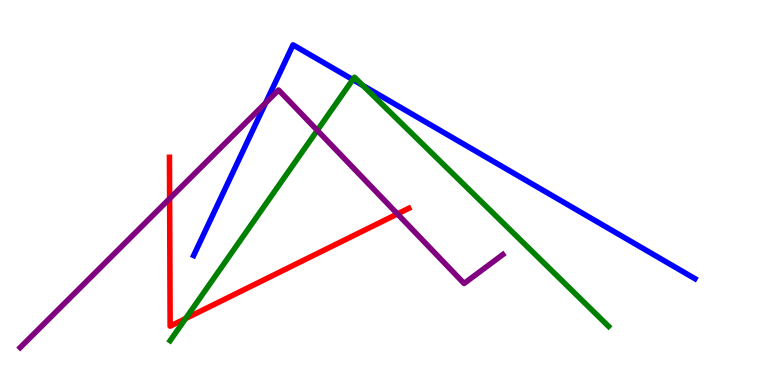[{'lines': ['blue', 'red'], 'intersections': []}, {'lines': ['green', 'red'], 'intersections': [{'x': 2.39, 'y': 1.73}]}, {'lines': ['purple', 'red'], 'intersections': [{'x': 2.19, 'y': 4.84}, {'x': 5.13, 'y': 4.44}]}, {'lines': ['blue', 'green'], 'intersections': [{'x': 4.55, 'y': 7.93}, {'x': 4.68, 'y': 7.78}]}, {'lines': ['blue', 'purple'], 'intersections': [{'x': 3.43, 'y': 7.33}]}, {'lines': ['green', 'purple'], 'intersections': [{'x': 4.09, 'y': 6.61}]}]